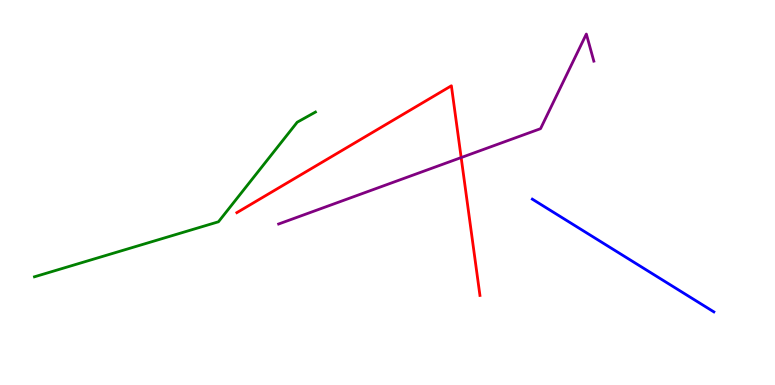[{'lines': ['blue', 'red'], 'intersections': []}, {'lines': ['green', 'red'], 'intersections': []}, {'lines': ['purple', 'red'], 'intersections': [{'x': 5.95, 'y': 5.91}]}, {'lines': ['blue', 'green'], 'intersections': []}, {'lines': ['blue', 'purple'], 'intersections': []}, {'lines': ['green', 'purple'], 'intersections': []}]